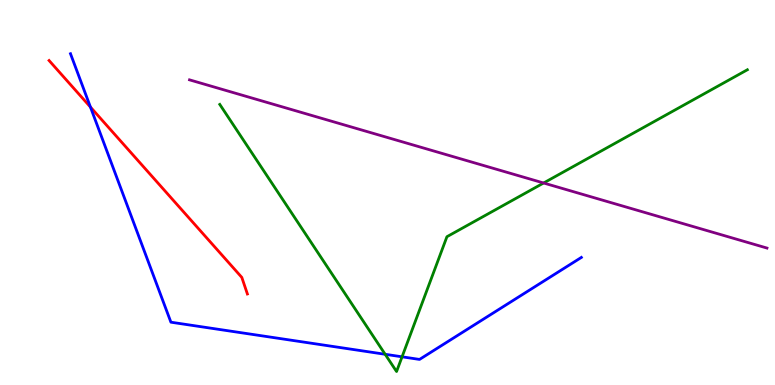[{'lines': ['blue', 'red'], 'intersections': [{'x': 1.17, 'y': 7.22}]}, {'lines': ['green', 'red'], 'intersections': []}, {'lines': ['purple', 'red'], 'intersections': []}, {'lines': ['blue', 'green'], 'intersections': [{'x': 4.97, 'y': 0.798}, {'x': 5.19, 'y': 0.732}]}, {'lines': ['blue', 'purple'], 'intersections': []}, {'lines': ['green', 'purple'], 'intersections': [{'x': 7.01, 'y': 5.25}]}]